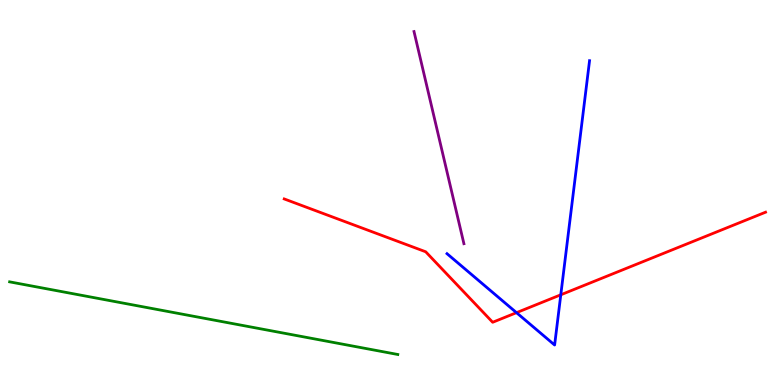[{'lines': ['blue', 'red'], 'intersections': [{'x': 6.66, 'y': 1.88}, {'x': 7.24, 'y': 2.34}]}, {'lines': ['green', 'red'], 'intersections': []}, {'lines': ['purple', 'red'], 'intersections': []}, {'lines': ['blue', 'green'], 'intersections': []}, {'lines': ['blue', 'purple'], 'intersections': []}, {'lines': ['green', 'purple'], 'intersections': []}]